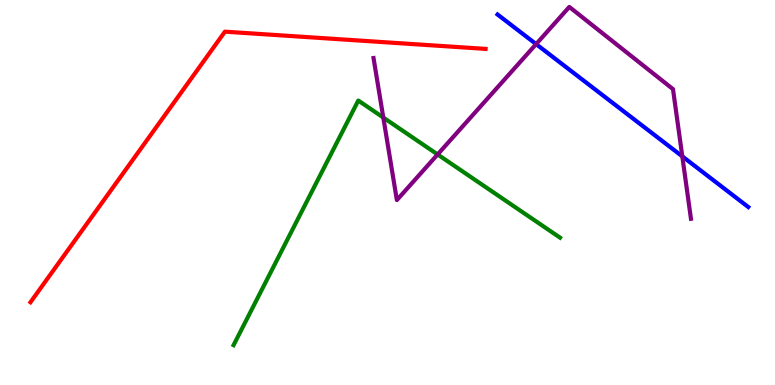[{'lines': ['blue', 'red'], 'intersections': []}, {'lines': ['green', 'red'], 'intersections': []}, {'lines': ['purple', 'red'], 'intersections': []}, {'lines': ['blue', 'green'], 'intersections': []}, {'lines': ['blue', 'purple'], 'intersections': [{'x': 6.92, 'y': 8.85}, {'x': 8.8, 'y': 5.94}]}, {'lines': ['green', 'purple'], 'intersections': [{'x': 4.95, 'y': 6.95}, {'x': 5.65, 'y': 5.99}]}]